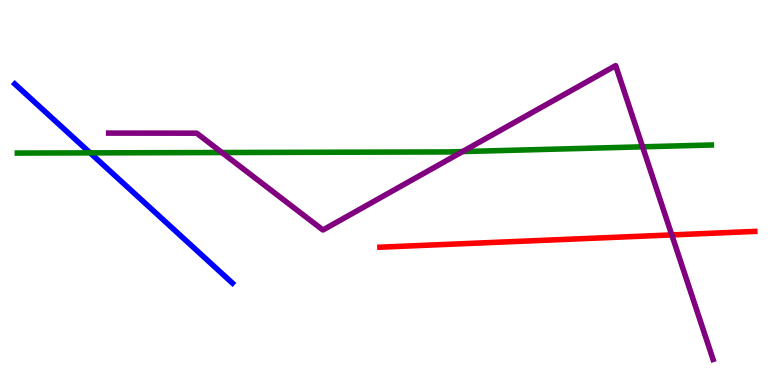[{'lines': ['blue', 'red'], 'intersections': []}, {'lines': ['green', 'red'], 'intersections': []}, {'lines': ['purple', 'red'], 'intersections': [{'x': 8.67, 'y': 3.9}]}, {'lines': ['blue', 'green'], 'intersections': [{'x': 1.16, 'y': 6.03}]}, {'lines': ['blue', 'purple'], 'intersections': []}, {'lines': ['green', 'purple'], 'intersections': [{'x': 2.86, 'y': 6.04}, {'x': 5.97, 'y': 6.06}, {'x': 8.29, 'y': 6.19}]}]